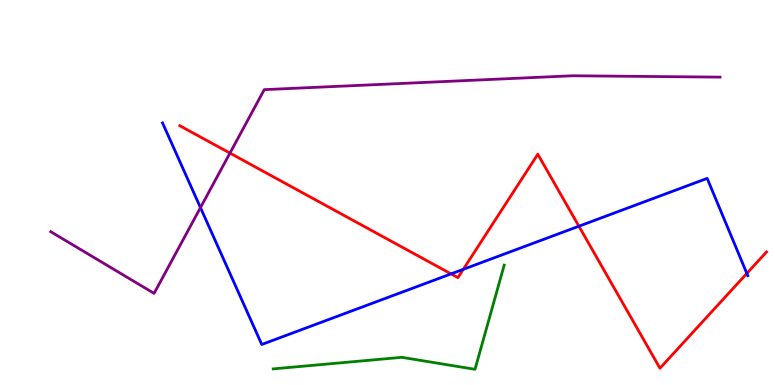[{'lines': ['blue', 'red'], 'intersections': [{'x': 5.82, 'y': 2.89}, {'x': 5.98, 'y': 3.0}, {'x': 7.47, 'y': 4.12}, {'x': 9.64, 'y': 2.9}]}, {'lines': ['green', 'red'], 'intersections': []}, {'lines': ['purple', 'red'], 'intersections': [{'x': 2.97, 'y': 6.02}]}, {'lines': ['blue', 'green'], 'intersections': []}, {'lines': ['blue', 'purple'], 'intersections': [{'x': 2.59, 'y': 4.61}]}, {'lines': ['green', 'purple'], 'intersections': []}]